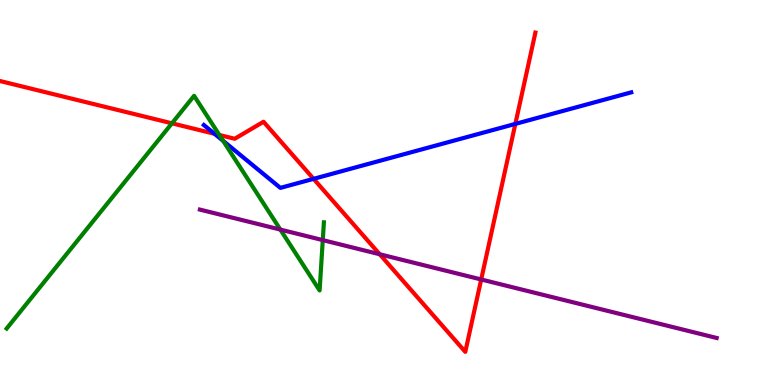[{'lines': ['blue', 'red'], 'intersections': [{'x': 2.77, 'y': 6.52}, {'x': 4.05, 'y': 5.35}, {'x': 6.65, 'y': 6.78}]}, {'lines': ['green', 'red'], 'intersections': [{'x': 2.22, 'y': 6.8}, {'x': 2.83, 'y': 6.49}]}, {'lines': ['purple', 'red'], 'intersections': [{'x': 4.9, 'y': 3.4}, {'x': 6.21, 'y': 2.74}]}, {'lines': ['blue', 'green'], 'intersections': [{'x': 2.88, 'y': 6.34}]}, {'lines': ['blue', 'purple'], 'intersections': []}, {'lines': ['green', 'purple'], 'intersections': [{'x': 3.62, 'y': 4.04}, {'x': 4.16, 'y': 3.76}]}]